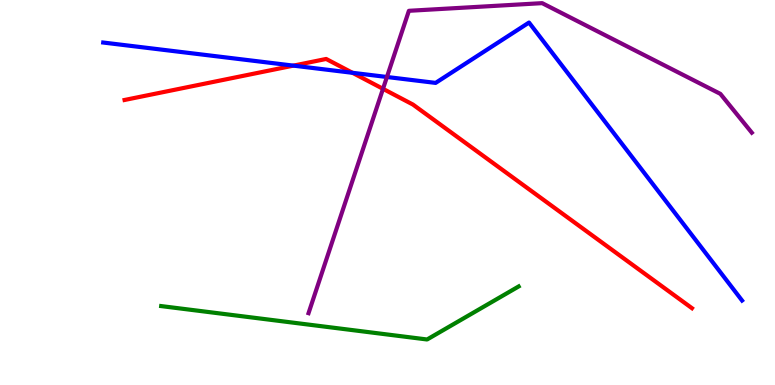[{'lines': ['blue', 'red'], 'intersections': [{'x': 3.79, 'y': 8.3}, {'x': 4.55, 'y': 8.11}]}, {'lines': ['green', 'red'], 'intersections': []}, {'lines': ['purple', 'red'], 'intersections': [{'x': 4.94, 'y': 7.69}]}, {'lines': ['blue', 'green'], 'intersections': []}, {'lines': ['blue', 'purple'], 'intersections': [{'x': 4.99, 'y': 8.0}]}, {'lines': ['green', 'purple'], 'intersections': []}]